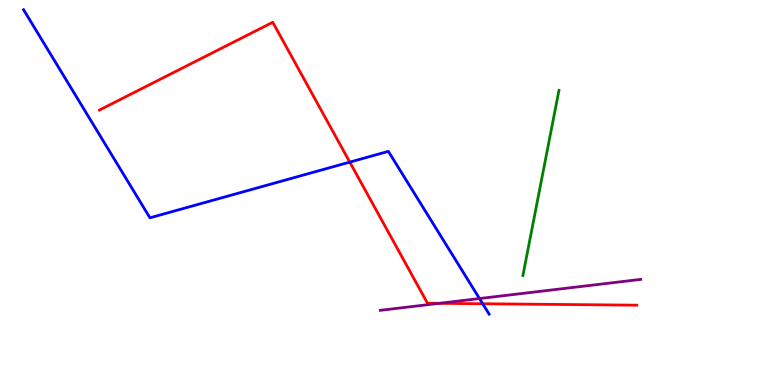[{'lines': ['blue', 'red'], 'intersections': [{'x': 4.51, 'y': 5.79}, {'x': 6.23, 'y': 2.11}]}, {'lines': ['green', 'red'], 'intersections': []}, {'lines': ['purple', 'red'], 'intersections': [{'x': 5.67, 'y': 2.12}]}, {'lines': ['blue', 'green'], 'intersections': []}, {'lines': ['blue', 'purple'], 'intersections': [{'x': 6.19, 'y': 2.25}]}, {'lines': ['green', 'purple'], 'intersections': []}]